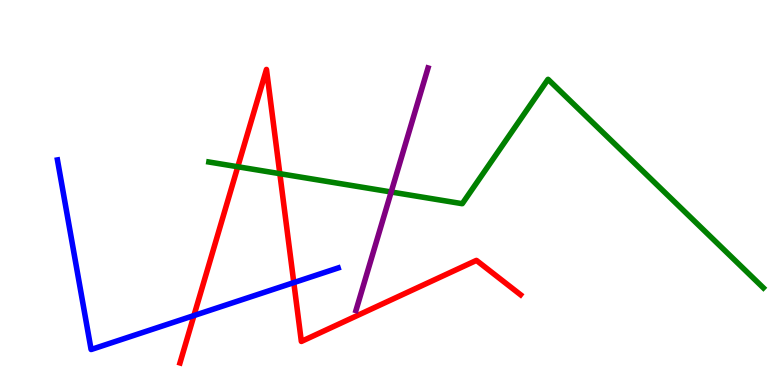[{'lines': ['blue', 'red'], 'intersections': [{'x': 2.5, 'y': 1.8}, {'x': 3.79, 'y': 2.66}]}, {'lines': ['green', 'red'], 'intersections': [{'x': 3.07, 'y': 5.67}, {'x': 3.61, 'y': 5.49}]}, {'lines': ['purple', 'red'], 'intersections': []}, {'lines': ['blue', 'green'], 'intersections': []}, {'lines': ['blue', 'purple'], 'intersections': []}, {'lines': ['green', 'purple'], 'intersections': [{'x': 5.05, 'y': 5.01}]}]